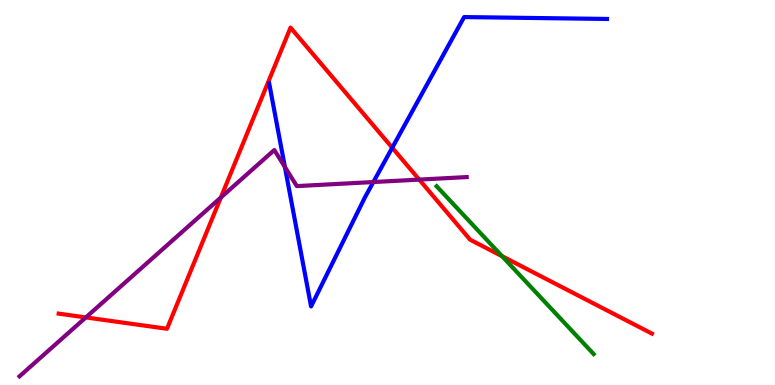[{'lines': ['blue', 'red'], 'intersections': [{'x': 5.06, 'y': 6.16}]}, {'lines': ['green', 'red'], 'intersections': [{'x': 6.48, 'y': 3.35}]}, {'lines': ['purple', 'red'], 'intersections': [{'x': 1.11, 'y': 1.76}, {'x': 2.85, 'y': 4.87}, {'x': 5.41, 'y': 5.34}]}, {'lines': ['blue', 'green'], 'intersections': []}, {'lines': ['blue', 'purple'], 'intersections': [{'x': 3.68, 'y': 5.66}, {'x': 4.82, 'y': 5.27}]}, {'lines': ['green', 'purple'], 'intersections': []}]